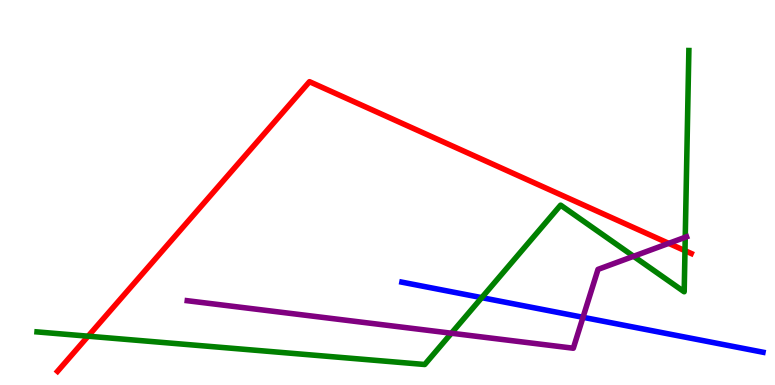[{'lines': ['blue', 'red'], 'intersections': []}, {'lines': ['green', 'red'], 'intersections': [{'x': 1.14, 'y': 1.27}, {'x': 8.84, 'y': 3.49}]}, {'lines': ['purple', 'red'], 'intersections': [{'x': 8.63, 'y': 3.68}]}, {'lines': ['blue', 'green'], 'intersections': [{'x': 6.22, 'y': 2.27}]}, {'lines': ['blue', 'purple'], 'intersections': [{'x': 7.52, 'y': 1.76}]}, {'lines': ['green', 'purple'], 'intersections': [{'x': 5.82, 'y': 1.34}, {'x': 8.18, 'y': 3.34}, {'x': 8.84, 'y': 3.84}]}]